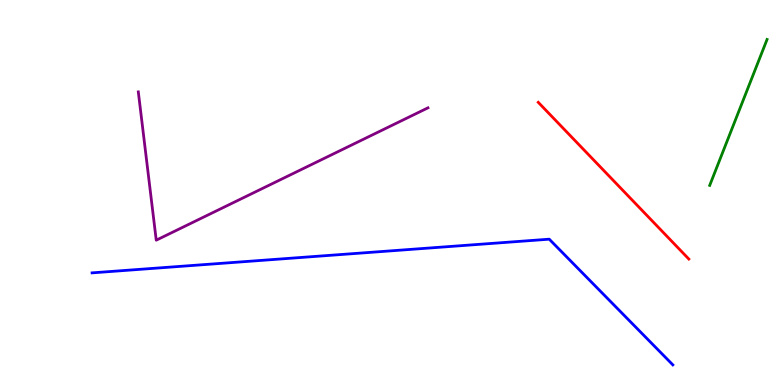[{'lines': ['blue', 'red'], 'intersections': []}, {'lines': ['green', 'red'], 'intersections': []}, {'lines': ['purple', 'red'], 'intersections': []}, {'lines': ['blue', 'green'], 'intersections': []}, {'lines': ['blue', 'purple'], 'intersections': []}, {'lines': ['green', 'purple'], 'intersections': []}]